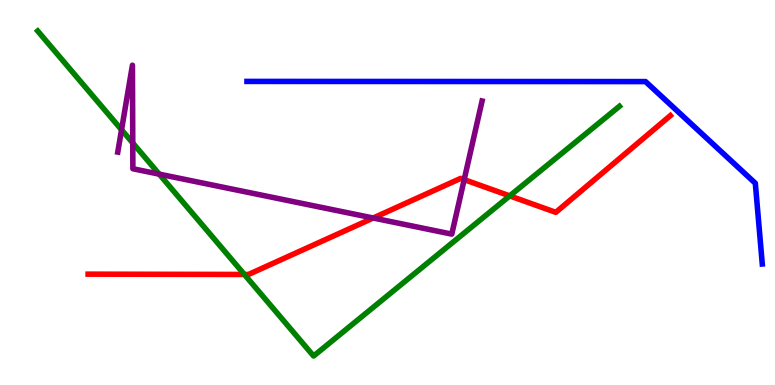[{'lines': ['blue', 'red'], 'intersections': []}, {'lines': ['green', 'red'], 'intersections': [{'x': 3.15, 'y': 2.87}, {'x': 6.58, 'y': 4.91}]}, {'lines': ['purple', 'red'], 'intersections': [{'x': 4.82, 'y': 4.34}, {'x': 5.99, 'y': 5.33}]}, {'lines': ['blue', 'green'], 'intersections': []}, {'lines': ['blue', 'purple'], 'intersections': []}, {'lines': ['green', 'purple'], 'intersections': [{'x': 1.57, 'y': 6.63}, {'x': 1.71, 'y': 6.29}, {'x': 2.05, 'y': 5.48}]}]